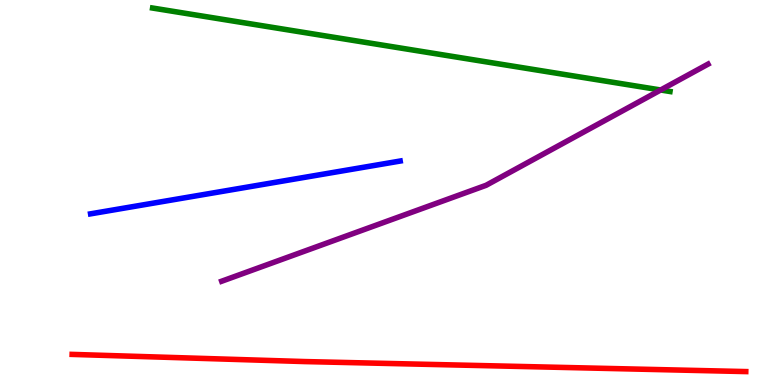[{'lines': ['blue', 'red'], 'intersections': []}, {'lines': ['green', 'red'], 'intersections': []}, {'lines': ['purple', 'red'], 'intersections': []}, {'lines': ['blue', 'green'], 'intersections': []}, {'lines': ['blue', 'purple'], 'intersections': []}, {'lines': ['green', 'purple'], 'intersections': [{'x': 8.52, 'y': 7.66}]}]